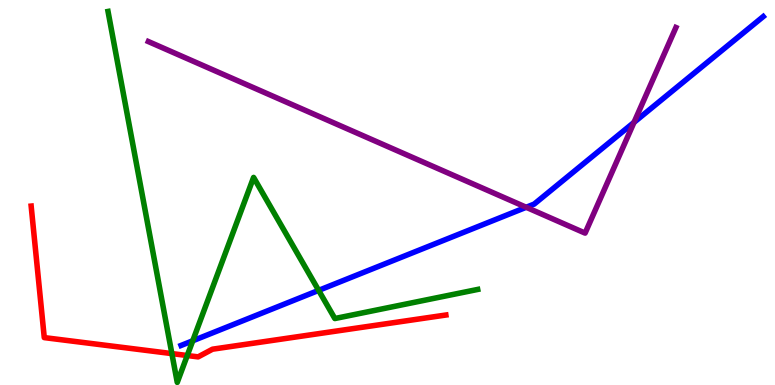[{'lines': ['blue', 'red'], 'intersections': []}, {'lines': ['green', 'red'], 'intersections': [{'x': 2.22, 'y': 0.816}, {'x': 2.42, 'y': 0.766}]}, {'lines': ['purple', 'red'], 'intersections': []}, {'lines': ['blue', 'green'], 'intersections': [{'x': 2.49, 'y': 1.15}, {'x': 4.11, 'y': 2.46}]}, {'lines': ['blue', 'purple'], 'intersections': [{'x': 6.79, 'y': 4.62}, {'x': 8.18, 'y': 6.82}]}, {'lines': ['green', 'purple'], 'intersections': []}]